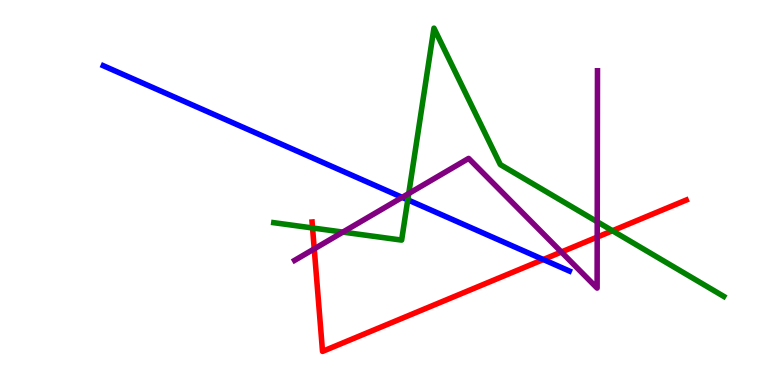[{'lines': ['blue', 'red'], 'intersections': [{'x': 7.01, 'y': 3.26}]}, {'lines': ['green', 'red'], 'intersections': [{'x': 4.03, 'y': 4.08}, {'x': 7.9, 'y': 4.01}]}, {'lines': ['purple', 'red'], 'intersections': [{'x': 4.05, 'y': 3.54}, {'x': 7.24, 'y': 3.45}, {'x': 7.71, 'y': 3.84}]}, {'lines': ['blue', 'green'], 'intersections': [{'x': 5.26, 'y': 4.81}]}, {'lines': ['blue', 'purple'], 'intersections': [{'x': 5.19, 'y': 4.87}]}, {'lines': ['green', 'purple'], 'intersections': [{'x': 4.42, 'y': 3.97}, {'x': 5.27, 'y': 4.97}, {'x': 7.71, 'y': 4.24}]}]